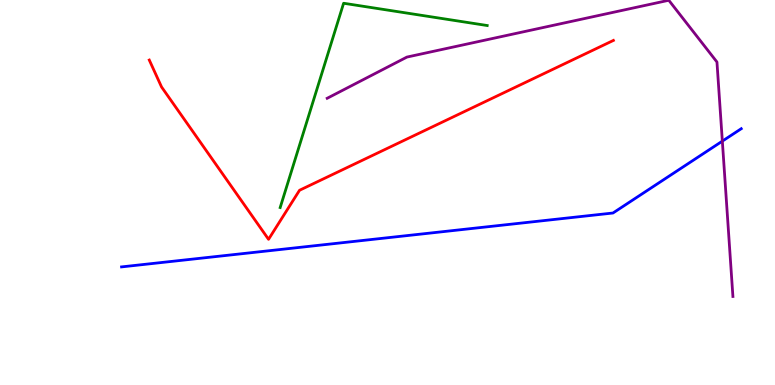[{'lines': ['blue', 'red'], 'intersections': []}, {'lines': ['green', 'red'], 'intersections': []}, {'lines': ['purple', 'red'], 'intersections': []}, {'lines': ['blue', 'green'], 'intersections': []}, {'lines': ['blue', 'purple'], 'intersections': [{'x': 9.32, 'y': 6.33}]}, {'lines': ['green', 'purple'], 'intersections': []}]